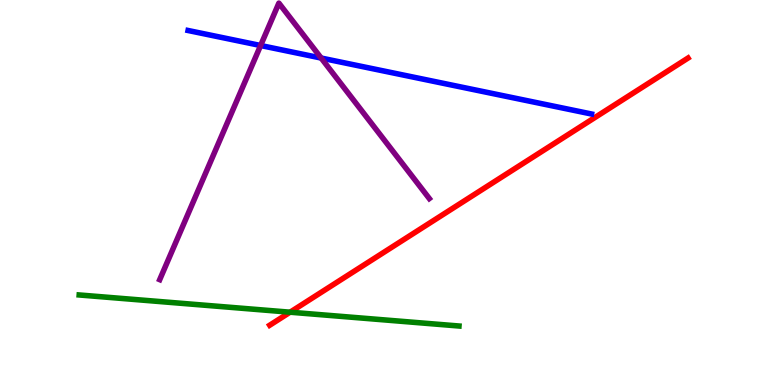[{'lines': ['blue', 'red'], 'intersections': []}, {'lines': ['green', 'red'], 'intersections': [{'x': 3.74, 'y': 1.89}]}, {'lines': ['purple', 'red'], 'intersections': []}, {'lines': ['blue', 'green'], 'intersections': []}, {'lines': ['blue', 'purple'], 'intersections': [{'x': 3.36, 'y': 8.82}, {'x': 4.14, 'y': 8.49}]}, {'lines': ['green', 'purple'], 'intersections': []}]